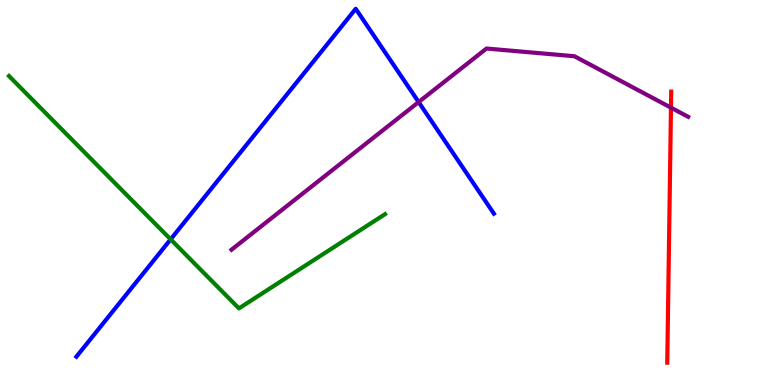[{'lines': ['blue', 'red'], 'intersections': []}, {'lines': ['green', 'red'], 'intersections': []}, {'lines': ['purple', 'red'], 'intersections': [{'x': 8.66, 'y': 7.2}]}, {'lines': ['blue', 'green'], 'intersections': [{'x': 2.2, 'y': 3.78}]}, {'lines': ['blue', 'purple'], 'intersections': [{'x': 5.4, 'y': 7.35}]}, {'lines': ['green', 'purple'], 'intersections': []}]